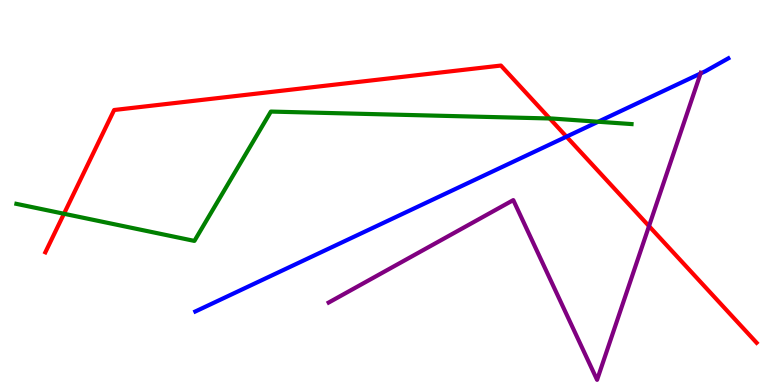[{'lines': ['blue', 'red'], 'intersections': [{'x': 7.31, 'y': 6.45}]}, {'lines': ['green', 'red'], 'intersections': [{'x': 0.826, 'y': 4.45}, {'x': 7.09, 'y': 6.92}]}, {'lines': ['purple', 'red'], 'intersections': [{'x': 8.37, 'y': 4.13}]}, {'lines': ['blue', 'green'], 'intersections': [{'x': 7.72, 'y': 6.84}]}, {'lines': ['blue', 'purple'], 'intersections': [{'x': 9.04, 'y': 8.09}]}, {'lines': ['green', 'purple'], 'intersections': []}]